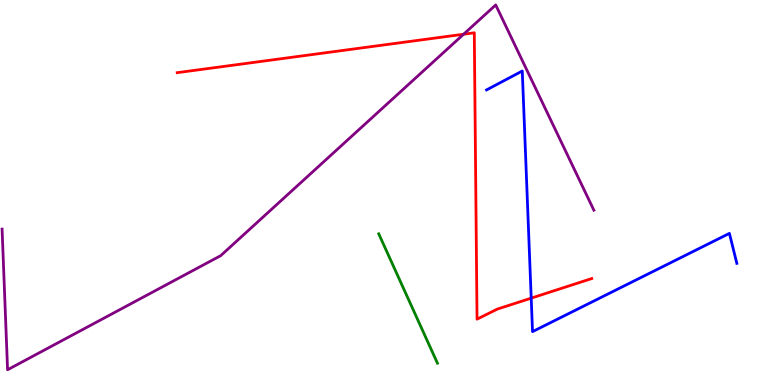[{'lines': ['blue', 'red'], 'intersections': [{'x': 6.85, 'y': 2.26}]}, {'lines': ['green', 'red'], 'intersections': []}, {'lines': ['purple', 'red'], 'intersections': [{'x': 5.98, 'y': 9.11}]}, {'lines': ['blue', 'green'], 'intersections': []}, {'lines': ['blue', 'purple'], 'intersections': []}, {'lines': ['green', 'purple'], 'intersections': []}]